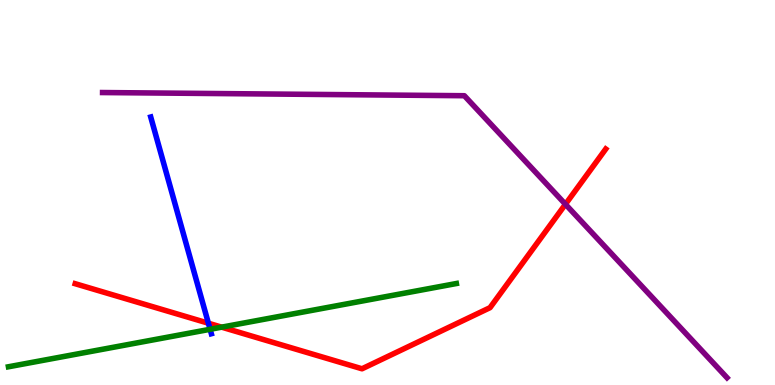[{'lines': ['blue', 'red'], 'intersections': [{'x': 2.69, 'y': 1.6}]}, {'lines': ['green', 'red'], 'intersections': [{'x': 2.86, 'y': 1.5}]}, {'lines': ['purple', 'red'], 'intersections': [{'x': 7.3, 'y': 4.69}]}, {'lines': ['blue', 'green'], 'intersections': [{'x': 2.71, 'y': 1.45}]}, {'lines': ['blue', 'purple'], 'intersections': []}, {'lines': ['green', 'purple'], 'intersections': []}]